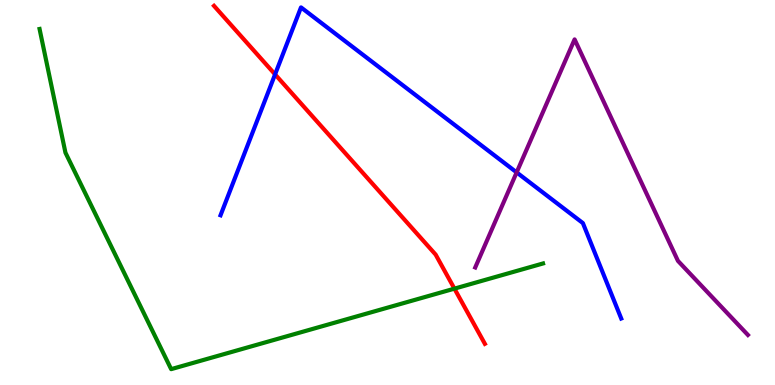[{'lines': ['blue', 'red'], 'intersections': [{'x': 3.55, 'y': 8.07}]}, {'lines': ['green', 'red'], 'intersections': [{'x': 5.86, 'y': 2.5}]}, {'lines': ['purple', 'red'], 'intersections': []}, {'lines': ['blue', 'green'], 'intersections': []}, {'lines': ['blue', 'purple'], 'intersections': [{'x': 6.67, 'y': 5.52}]}, {'lines': ['green', 'purple'], 'intersections': []}]